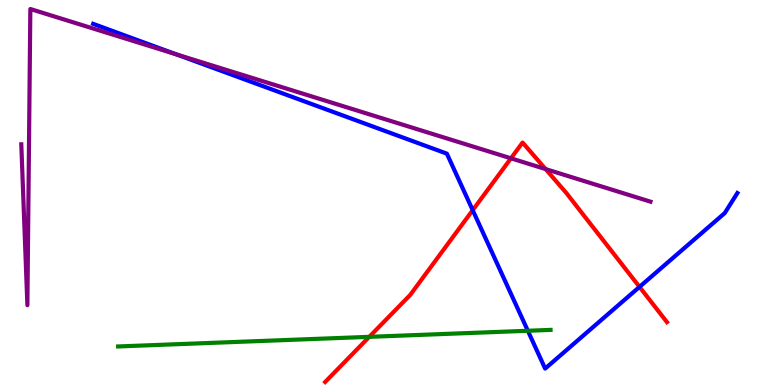[{'lines': ['blue', 'red'], 'intersections': [{'x': 6.1, 'y': 4.54}, {'x': 8.25, 'y': 2.55}]}, {'lines': ['green', 'red'], 'intersections': [{'x': 4.76, 'y': 1.25}]}, {'lines': ['purple', 'red'], 'intersections': [{'x': 6.59, 'y': 5.89}, {'x': 7.04, 'y': 5.61}]}, {'lines': ['blue', 'green'], 'intersections': [{'x': 6.81, 'y': 1.41}]}, {'lines': ['blue', 'purple'], 'intersections': [{'x': 2.27, 'y': 8.59}]}, {'lines': ['green', 'purple'], 'intersections': []}]